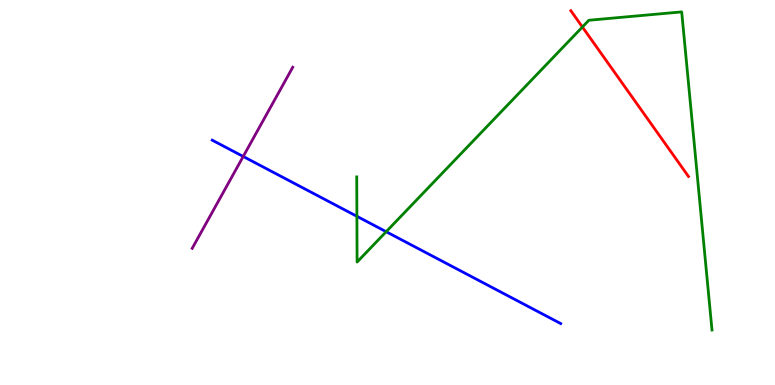[{'lines': ['blue', 'red'], 'intersections': []}, {'lines': ['green', 'red'], 'intersections': [{'x': 7.51, 'y': 9.3}]}, {'lines': ['purple', 'red'], 'intersections': []}, {'lines': ['blue', 'green'], 'intersections': [{'x': 4.61, 'y': 4.38}, {'x': 4.98, 'y': 3.98}]}, {'lines': ['blue', 'purple'], 'intersections': [{'x': 3.14, 'y': 5.94}]}, {'lines': ['green', 'purple'], 'intersections': []}]